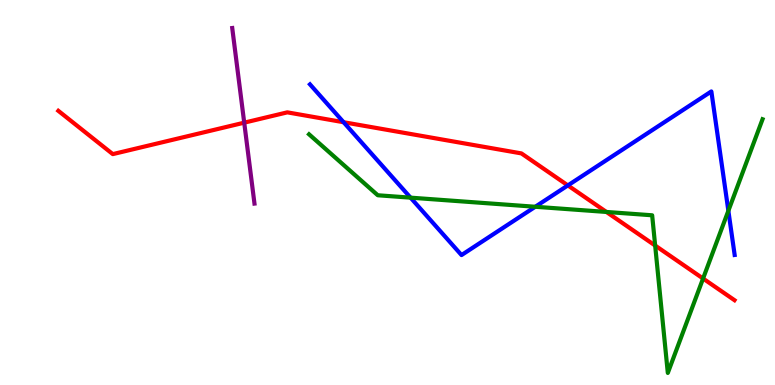[{'lines': ['blue', 'red'], 'intersections': [{'x': 4.43, 'y': 6.83}, {'x': 7.33, 'y': 5.18}]}, {'lines': ['green', 'red'], 'intersections': [{'x': 7.82, 'y': 4.49}, {'x': 8.45, 'y': 3.62}, {'x': 9.07, 'y': 2.77}]}, {'lines': ['purple', 'red'], 'intersections': [{'x': 3.15, 'y': 6.81}]}, {'lines': ['blue', 'green'], 'intersections': [{'x': 5.3, 'y': 4.87}, {'x': 6.91, 'y': 4.63}, {'x': 9.4, 'y': 4.53}]}, {'lines': ['blue', 'purple'], 'intersections': []}, {'lines': ['green', 'purple'], 'intersections': []}]